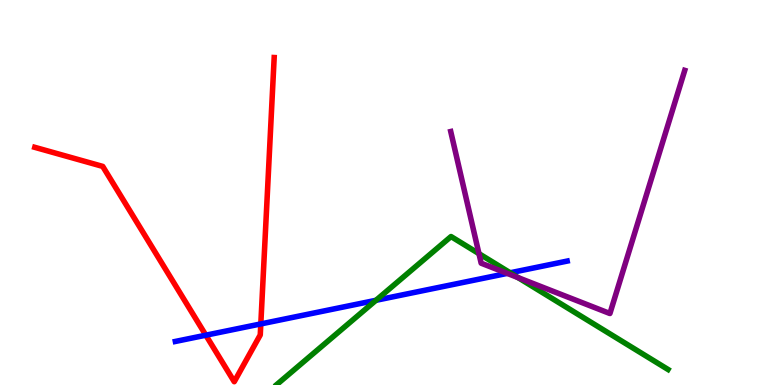[{'lines': ['blue', 'red'], 'intersections': [{'x': 2.66, 'y': 1.29}, {'x': 3.37, 'y': 1.59}]}, {'lines': ['green', 'red'], 'intersections': []}, {'lines': ['purple', 'red'], 'intersections': []}, {'lines': ['blue', 'green'], 'intersections': [{'x': 4.85, 'y': 2.2}, {'x': 6.58, 'y': 2.91}]}, {'lines': ['blue', 'purple'], 'intersections': [{'x': 6.54, 'y': 2.9}]}, {'lines': ['green', 'purple'], 'intersections': [{'x': 6.18, 'y': 3.41}, {'x': 6.68, 'y': 2.79}]}]